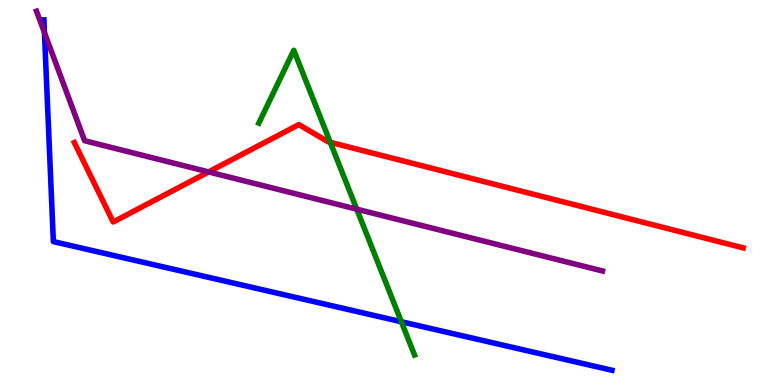[{'lines': ['blue', 'red'], 'intersections': []}, {'lines': ['green', 'red'], 'intersections': [{'x': 4.26, 'y': 6.3}]}, {'lines': ['purple', 'red'], 'intersections': [{'x': 2.69, 'y': 5.53}]}, {'lines': ['blue', 'green'], 'intersections': [{'x': 5.18, 'y': 1.64}]}, {'lines': ['blue', 'purple'], 'intersections': [{'x': 0.573, 'y': 9.15}]}, {'lines': ['green', 'purple'], 'intersections': [{'x': 4.6, 'y': 4.57}]}]